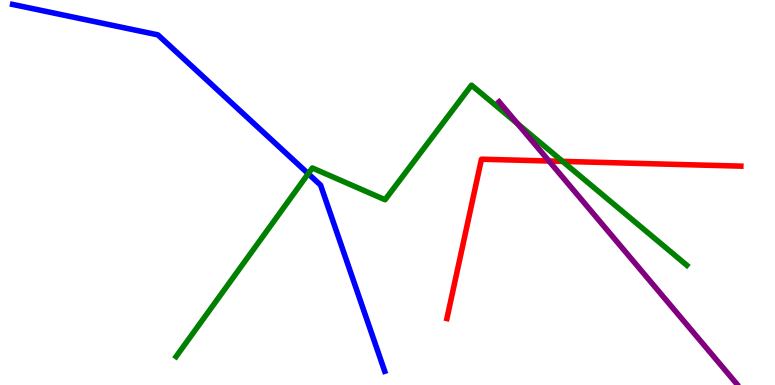[{'lines': ['blue', 'red'], 'intersections': []}, {'lines': ['green', 'red'], 'intersections': [{'x': 7.26, 'y': 5.81}]}, {'lines': ['purple', 'red'], 'intersections': [{'x': 7.08, 'y': 5.82}]}, {'lines': ['blue', 'green'], 'intersections': [{'x': 3.98, 'y': 5.49}]}, {'lines': ['blue', 'purple'], 'intersections': []}, {'lines': ['green', 'purple'], 'intersections': [{'x': 6.68, 'y': 6.79}]}]